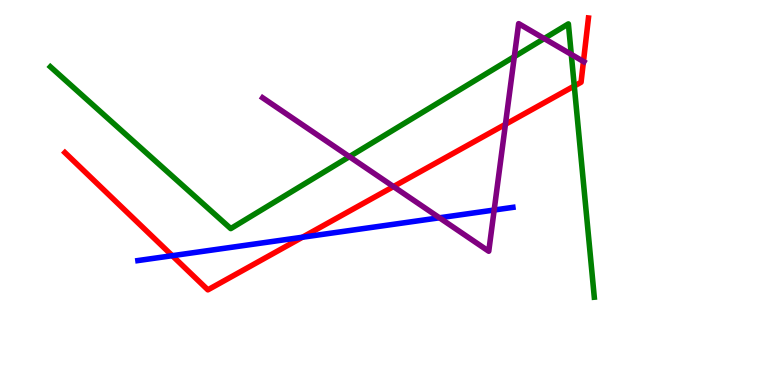[{'lines': ['blue', 'red'], 'intersections': [{'x': 2.22, 'y': 3.36}, {'x': 3.9, 'y': 3.84}]}, {'lines': ['green', 'red'], 'intersections': [{'x': 7.41, 'y': 7.77}]}, {'lines': ['purple', 'red'], 'intersections': [{'x': 5.08, 'y': 5.15}, {'x': 6.52, 'y': 6.77}, {'x': 7.53, 'y': 8.4}]}, {'lines': ['blue', 'green'], 'intersections': []}, {'lines': ['blue', 'purple'], 'intersections': [{'x': 5.67, 'y': 4.34}, {'x': 6.38, 'y': 4.54}]}, {'lines': ['green', 'purple'], 'intersections': [{'x': 4.51, 'y': 5.93}, {'x': 6.64, 'y': 8.53}, {'x': 7.02, 'y': 9.0}, {'x': 7.37, 'y': 8.59}]}]